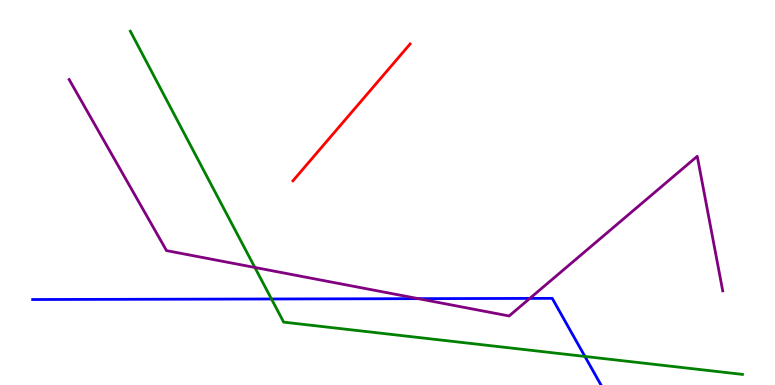[{'lines': ['blue', 'red'], 'intersections': []}, {'lines': ['green', 'red'], 'intersections': []}, {'lines': ['purple', 'red'], 'intersections': []}, {'lines': ['blue', 'green'], 'intersections': [{'x': 3.5, 'y': 2.23}, {'x': 7.55, 'y': 0.742}]}, {'lines': ['blue', 'purple'], 'intersections': [{'x': 5.4, 'y': 2.24}, {'x': 6.84, 'y': 2.25}]}, {'lines': ['green', 'purple'], 'intersections': [{'x': 3.29, 'y': 3.05}]}]